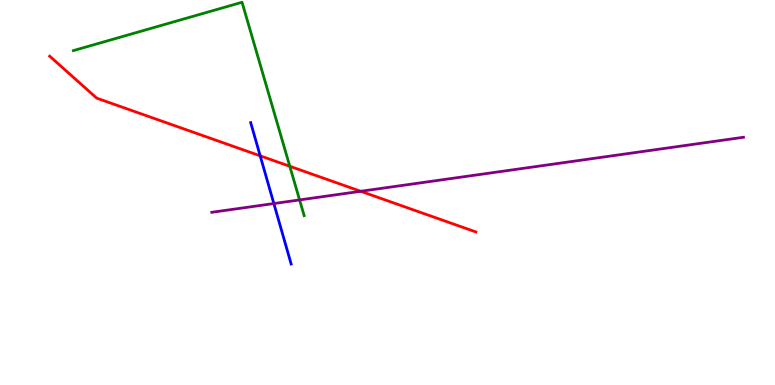[{'lines': ['blue', 'red'], 'intersections': [{'x': 3.36, 'y': 5.95}]}, {'lines': ['green', 'red'], 'intersections': [{'x': 3.74, 'y': 5.68}]}, {'lines': ['purple', 'red'], 'intersections': [{'x': 4.65, 'y': 5.03}]}, {'lines': ['blue', 'green'], 'intersections': []}, {'lines': ['blue', 'purple'], 'intersections': [{'x': 3.53, 'y': 4.71}]}, {'lines': ['green', 'purple'], 'intersections': [{'x': 3.87, 'y': 4.81}]}]